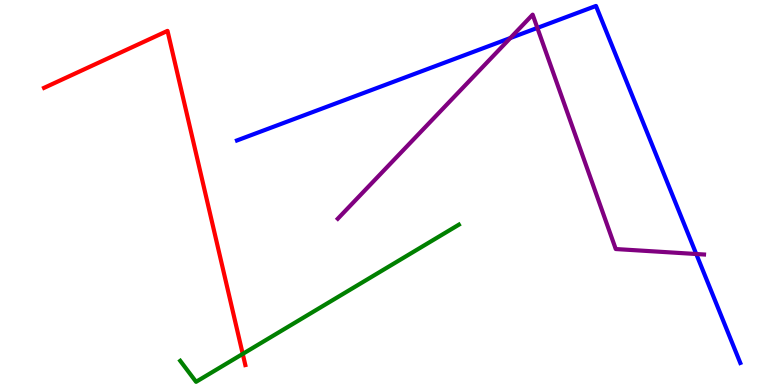[{'lines': ['blue', 'red'], 'intersections': []}, {'lines': ['green', 'red'], 'intersections': [{'x': 3.13, 'y': 0.807}]}, {'lines': ['purple', 'red'], 'intersections': []}, {'lines': ['blue', 'green'], 'intersections': []}, {'lines': ['blue', 'purple'], 'intersections': [{'x': 6.59, 'y': 9.01}, {'x': 6.93, 'y': 9.28}, {'x': 8.98, 'y': 3.4}]}, {'lines': ['green', 'purple'], 'intersections': []}]